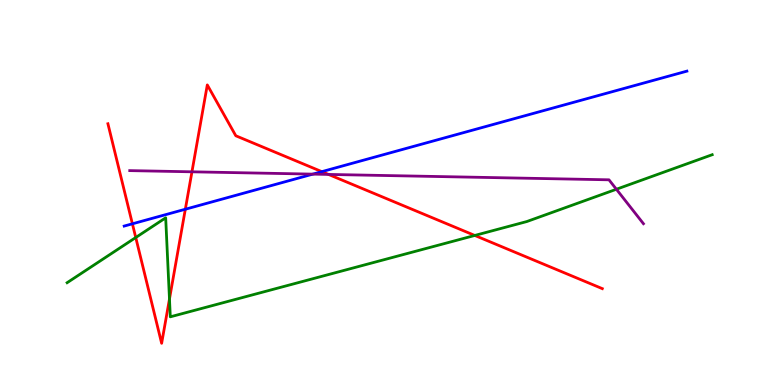[{'lines': ['blue', 'red'], 'intersections': [{'x': 1.71, 'y': 4.19}, {'x': 2.39, 'y': 4.57}, {'x': 4.15, 'y': 5.54}]}, {'lines': ['green', 'red'], 'intersections': [{'x': 1.75, 'y': 3.83}, {'x': 2.19, 'y': 2.23}, {'x': 6.13, 'y': 3.88}]}, {'lines': ['purple', 'red'], 'intersections': [{'x': 2.48, 'y': 5.54}, {'x': 4.24, 'y': 5.47}]}, {'lines': ['blue', 'green'], 'intersections': []}, {'lines': ['blue', 'purple'], 'intersections': [{'x': 4.04, 'y': 5.48}]}, {'lines': ['green', 'purple'], 'intersections': [{'x': 7.95, 'y': 5.08}]}]